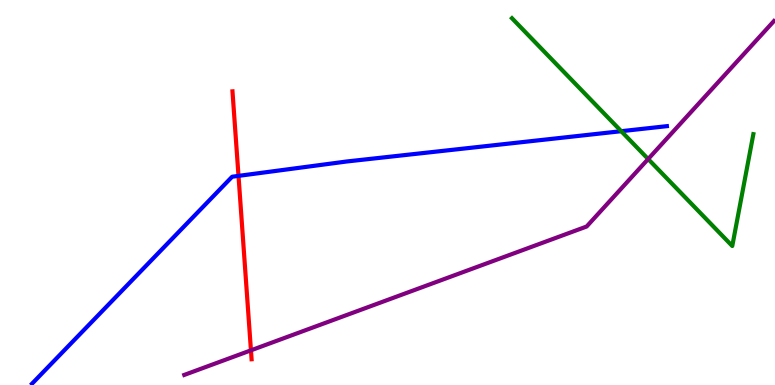[{'lines': ['blue', 'red'], 'intersections': [{'x': 3.08, 'y': 5.43}]}, {'lines': ['green', 'red'], 'intersections': []}, {'lines': ['purple', 'red'], 'intersections': [{'x': 3.24, 'y': 0.901}]}, {'lines': ['blue', 'green'], 'intersections': [{'x': 8.02, 'y': 6.59}]}, {'lines': ['blue', 'purple'], 'intersections': []}, {'lines': ['green', 'purple'], 'intersections': [{'x': 8.36, 'y': 5.87}]}]